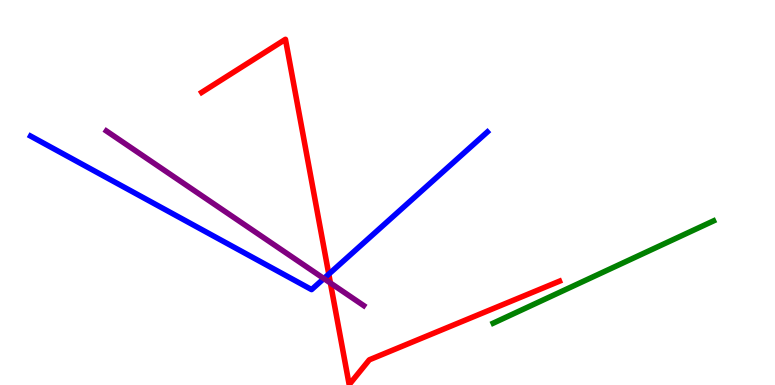[{'lines': ['blue', 'red'], 'intersections': [{'x': 4.24, 'y': 2.88}]}, {'lines': ['green', 'red'], 'intersections': []}, {'lines': ['purple', 'red'], 'intersections': [{'x': 4.26, 'y': 2.65}]}, {'lines': ['blue', 'green'], 'intersections': []}, {'lines': ['blue', 'purple'], 'intersections': [{'x': 4.18, 'y': 2.76}]}, {'lines': ['green', 'purple'], 'intersections': []}]